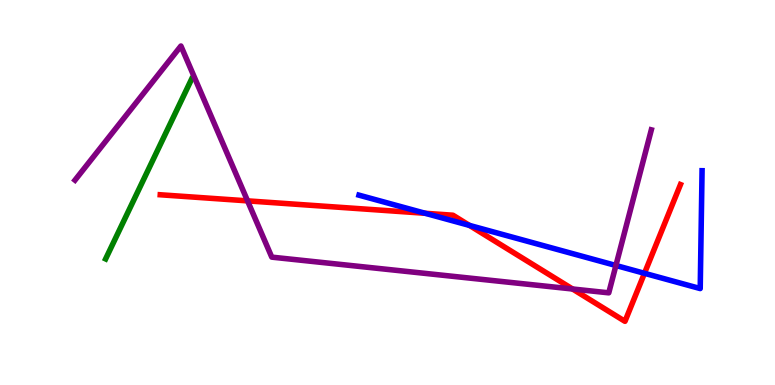[{'lines': ['blue', 'red'], 'intersections': [{'x': 5.49, 'y': 4.46}, {'x': 6.06, 'y': 4.15}, {'x': 8.32, 'y': 2.9}]}, {'lines': ['green', 'red'], 'intersections': []}, {'lines': ['purple', 'red'], 'intersections': [{'x': 3.19, 'y': 4.78}, {'x': 7.39, 'y': 2.49}]}, {'lines': ['blue', 'green'], 'intersections': []}, {'lines': ['blue', 'purple'], 'intersections': [{'x': 7.95, 'y': 3.1}]}, {'lines': ['green', 'purple'], 'intersections': []}]